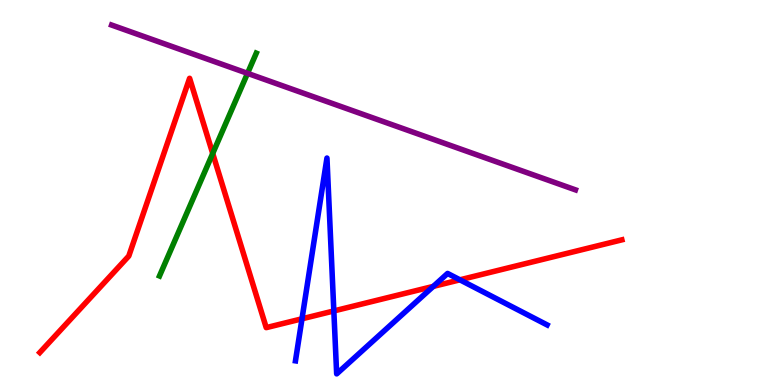[{'lines': ['blue', 'red'], 'intersections': [{'x': 3.9, 'y': 1.72}, {'x': 4.31, 'y': 1.92}, {'x': 5.59, 'y': 2.56}, {'x': 5.93, 'y': 2.73}]}, {'lines': ['green', 'red'], 'intersections': [{'x': 2.74, 'y': 6.01}]}, {'lines': ['purple', 'red'], 'intersections': []}, {'lines': ['blue', 'green'], 'intersections': []}, {'lines': ['blue', 'purple'], 'intersections': []}, {'lines': ['green', 'purple'], 'intersections': [{'x': 3.19, 'y': 8.1}]}]